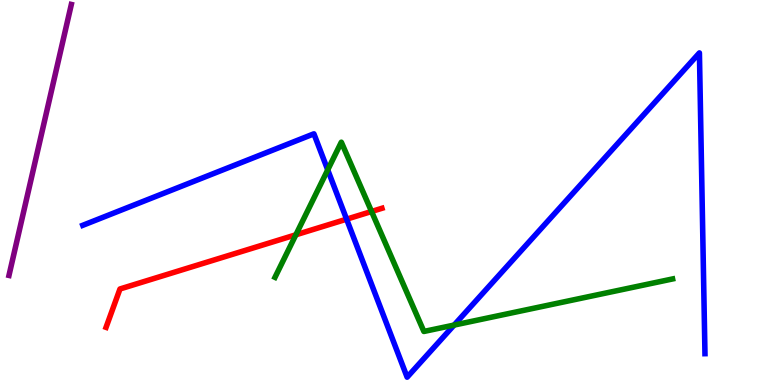[{'lines': ['blue', 'red'], 'intersections': [{'x': 4.47, 'y': 4.31}]}, {'lines': ['green', 'red'], 'intersections': [{'x': 3.82, 'y': 3.9}, {'x': 4.79, 'y': 4.51}]}, {'lines': ['purple', 'red'], 'intersections': []}, {'lines': ['blue', 'green'], 'intersections': [{'x': 4.23, 'y': 5.59}, {'x': 5.86, 'y': 1.56}]}, {'lines': ['blue', 'purple'], 'intersections': []}, {'lines': ['green', 'purple'], 'intersections': []}]